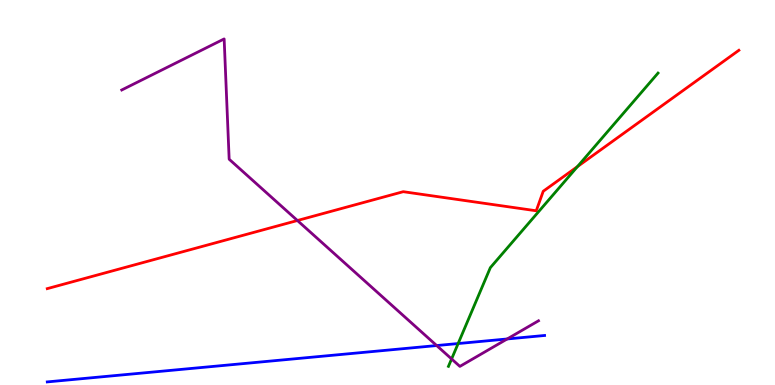[{'lines': ['blue', 'red'], 'intersections': []}, {'lines': ['green', 'red'], 'intersections': [{'x': 7.45, 'y': 5.67}]}, {'lines': ['purple', 'red'], 'intersections': [{'x': 3.84, 'y': 4.27}]}, {'lines': ['blue', 'green'], 'intersections': [{'x': 5.91, 'y': 1.08}]}, {'lines': ['blue', 'purple'], 'intersections': [{'x': 5.63, 'y': 1.02}, {'x': 6.54, 'y': 1.2}]}, {'lines': ['green', 'purple'], 'intersections': [{'x': 5.83, 'y': 0.676}]}]